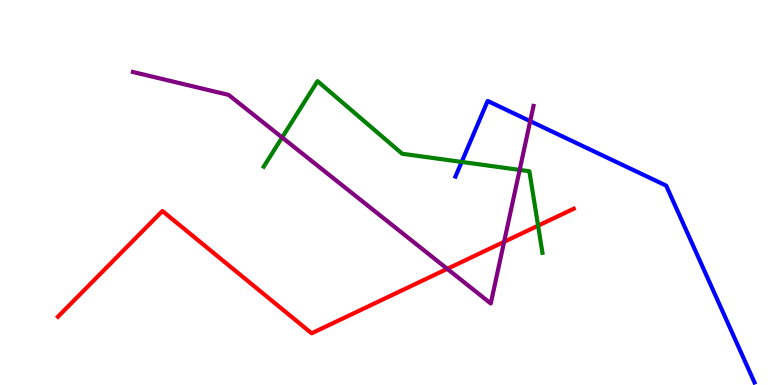[{'lines': ['blue', 'red'], 'intersections': []}, {'lines': ['green', 'red'], 'intersections': [{'x': 6.94, 'y': 4.14}]}, {'lines': ['purple', 'red'], 'intersections': [{'x': 5.77, 'y': 3.02}, {'x': 6.5, 'y': 3.72}]}, {'lines': ['blue', 'green'], 'intersections': [{'x': 5.96, 'y': 5.79}]}, {'lines': ['blue', 'purple'], 'intersections': [{'x': 6.84, 'y': 6.85}]}, {'lines': ['green', 'purple'], 'intersections': [{'x': 3.64, 'y': 6.43}, {'x': 6.71, 'y': 5.59}]}]